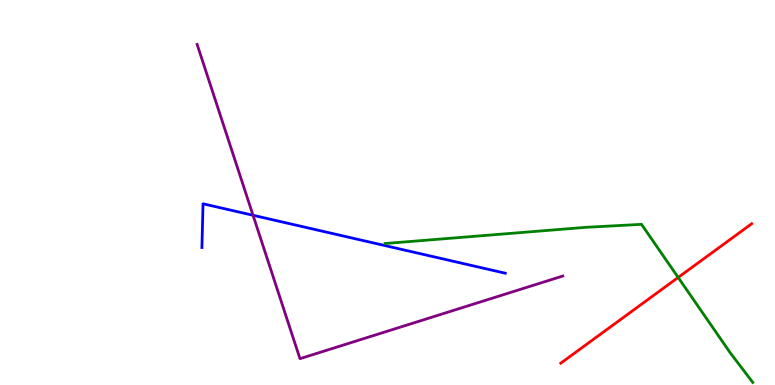[{'lines': ['blue', 'red'], 'intersections': []}, {'lines': ['green', 'red'], 'intersections': [{'x': 8.75, 'y': 2.79}]}, {'lines': ['purple', 'red'], 'intersections': []}, {'lines': ['blue', 'green'], 'intersections': []}, {'lines': ['blue', 'purple'], 'intersections': [{'x': 3.27, 'y': 4.41}]}, {'lines': ['green', 'purple'], 'intersections': []}]